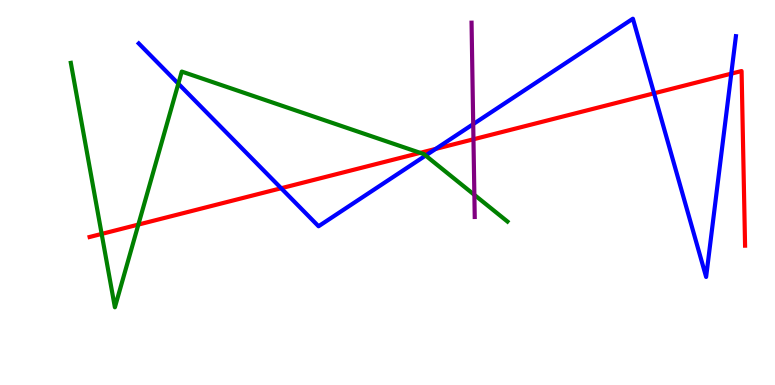[{'lines': ['blue', 'red'], 'intersections': [{'x': 3.63, 'y': 5.11}, {'x': 5.62, 'y': 6.13}, {'x': 8.44, 'y': 7.58}, {'x': 9.44, 'y': 8.09}]}, {'lines': ['green', 'red'], 'intersections': [{'x': 1.31, 'y': 3.92}, {'x': 1.79, 'y': 4.17}, {'x': 5.42, 'y': 6.03}]}, {'lines': ['purple', 'red'], 'intersections': [{'x': 6.11, 'y': 6.38}]}, {'lines': ['blue', 'green'], 'intersections': [{'x': 2.3, 'y': 7.83}, {'x': 5.49, 'y': 5.96}]}, {'lines': ['blue', 'purple'], 'intersections': [{'x': 6.11, 'y': 6.78}]}, {'lines': ['green', 'purple'], 'intersections': [{'x': 6.12, 'y': 4.94}]}]